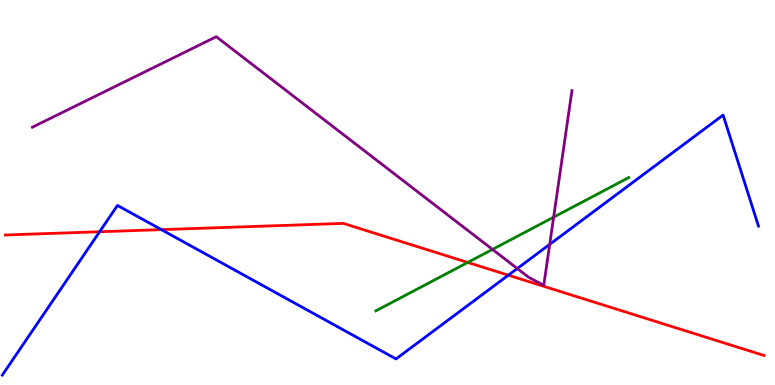[{'lines': ['blue', 'red'], 'intersections': [{'x': 1.29, 'y': 3.98}, {'x': 2.08, 'y': 4.04}, {'x': 6.56, 'y': 2.85}]}, {'lines': ['green', 'red'], 'intersections': [{'x': 6.04, 'y': 3.18}]}, {'lines': ['purple', 'red'], 'intersections': []}, {'lines': ['blue', 'green'], 'intersections': []}, {'lines': ['blue', 'purple'], 'intersections': [{'x': 6.67, 'y': 3.03}, {'x': 7.09, 'y': 3.65}]}, {'lines': ['green', 'purple'], 'intersections': [{'x': 6.35, 'y': 3.52}, {'x': 7.14, 'y': 4.36}]}]